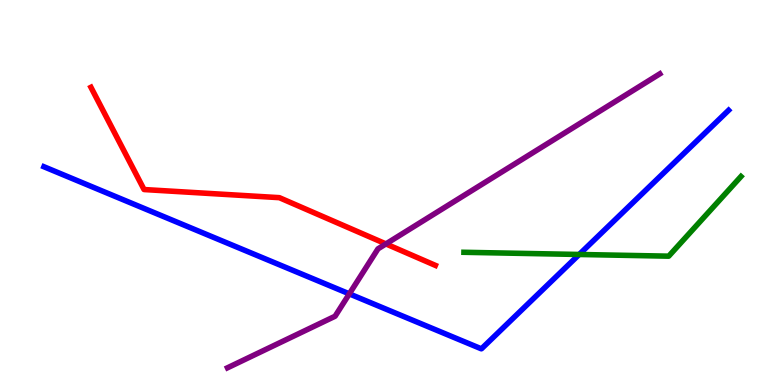[{'lines': ['blue', 'red'], 'intersections': []}, {'lines': ['green', 'red'], 'intersections': []}, {'lines': ['purple', 'red'], 'intersections': [{'x': 4.98, 'y': 3.66}]}, {'lines': ['blue', 'green'], 'intersections': [{'x': 7.47, 'y': 3.39}]}, {'lines': ['blue', 'purple'], 'intersections': [{'x': 4.51, 'y': 2.37}]}, {'lines': ['green', 'purple'], 'intersections': []}]